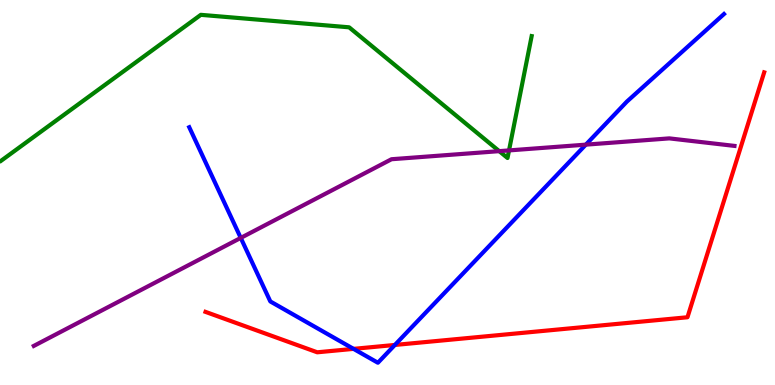[{'lines': ['blue', 'red'], 'intersections': [{'x': 4.56, 'y': 0.938}, {'x': 5.09, 'y': 1.04}]}, {'lines': ['green', 'red'], 'intersections': []}, {'lines': ['purple', 'red'], 'intersections': []}, {'lines': ['blue', 'green'], 'intersections': []}, {'lines': ['blue', 'purple'], 'intersections': [{'x': 3.11, 'y': 3.82}, {'x': 7.56, 'y': 6.24}]}, {'lines': ['green', 'purple'], 'intersections': [{'x': 6.44, 'y': 6.07}, {'x': 6.57, 'y': 6.09}]}]